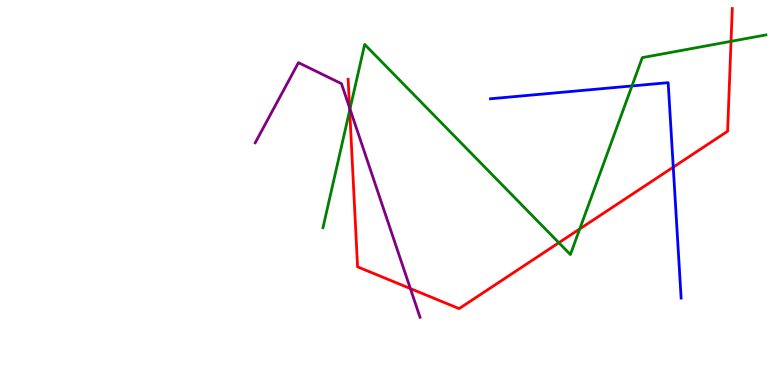[{'lines': ['blue', 'red'], 'intersections': [{'x': 8.69, 'y': 5.66}]}, {'lines': ['green', 'red'], 'intersections': [{'x': 4.51, 'y': 7.14}, {'x': 7.21, 'y': 3.69}, {'x': 7.48, 'y': 4.05}, {'x': 9.43, 'y': 8.93}]}, {'lines': ['purple', 'red'], 'intersections': [{'x': 4.51, 'y': 7.2}, {'x': 5.3, 'y': 2.5}]}, {'lines': ['blue', 'green'], 'intersections': [{'x': 8.15, 'y': 7.77}]}, {'lines': ['blue', 'purple'], 'intersections': []}, {'lines': ['green', 'purple'], 'intersections': [{'x': 4.52, 'y': 7.17}]}]